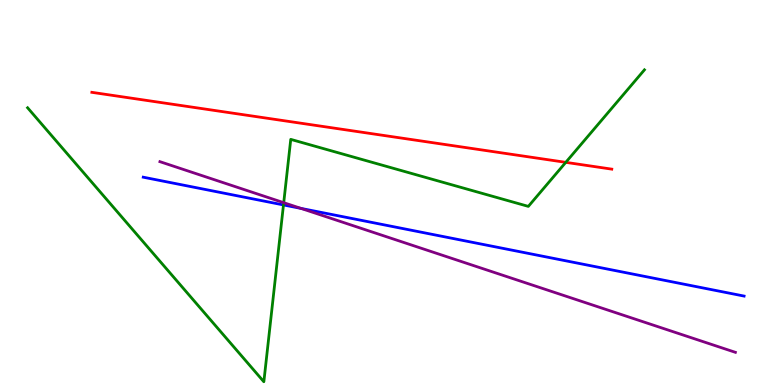[{'lines': ['blue', 'red'], 'intersections': []}, {'lines': ['green', 'red'], 'intersections': [{'x': 7.3, 'y': 5.78}]}, {'lines': ['purple', 'red'], 'intersections': []}, {'lines': ['blue', 'green'], 'intersections': [{'x': 3.66, 'y': 4.68}]}, {'lines': ['blue', 'purple'], 'intersections': [{'x': 3.88, 'y': 4.59}]}, {'lines': ['green', 'purple'], 'intersections': [{'x': 3.66, 'y': 4.74}]}]